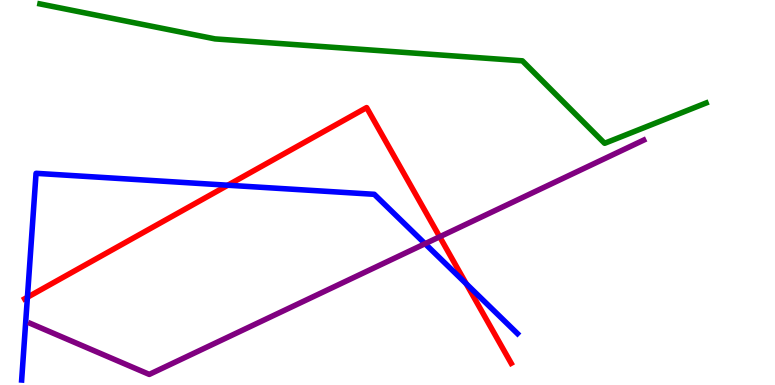[{'lines': ['blue', 'red'], 'intersections': [{'x': 0.354, 'y': 2.28}, {'x': 2.94, 'y': 5.19}, {'x': 6.02, 'y': 2.63}]}, {'lines': ['green', 'red'], 'intersections': []}, {'lines': ['purple', 'red'], 'intersections': [{'x': 5.67, 'y': 3.85}]}, {'lines': ['blue', 'green'], 'intersections': []}, {'lines': ['blue', 'purple'], 'intersections': [{'x': 5.48, 'y': 3.67}]}, {'lines': ['green', 'purple'], 'intersections': []}]